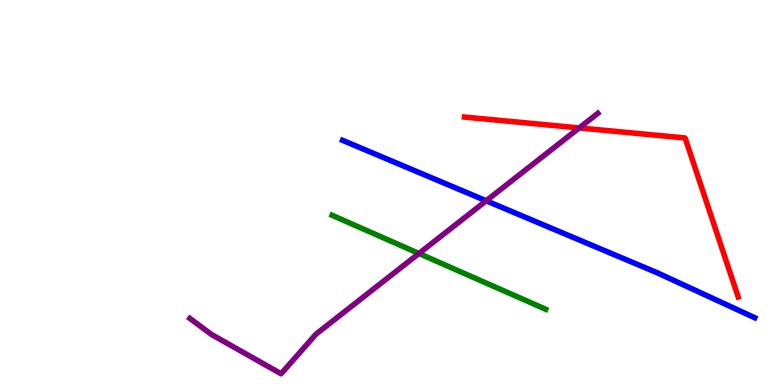[{'lines': ['blue', 'red'], 'intersections': []}, {'lines': ['green', 'red'], 'intersections': []}, {'lines': ['purple', 'red'], 'intersections': [{'x': 7.47, 'y': 6.68}]}, {'lines': ['blue', 'green'], 'intersections': []}, {'lines': ['blue', 'purple'], 'intersections': [{'x': 6.27, 'y': 4.78}]}, {'lines': ['green', 'purple'], 'intersections': [{'x': 5.41, 'y': 3.42}]}]